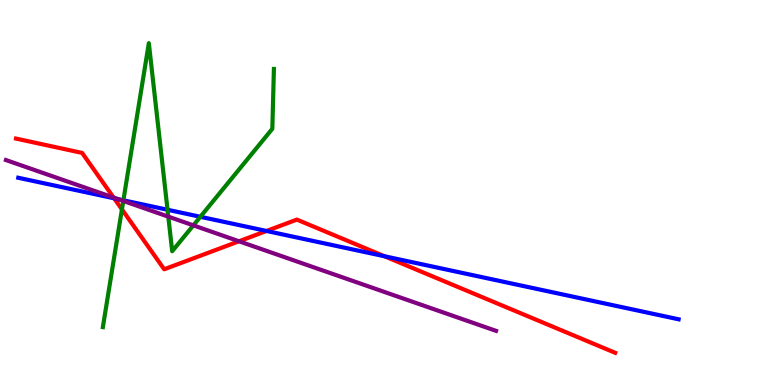[{'lines': ['blue', 'red'], 'intersections': [{'x': 1.47, 'y': 4.85}, {'x': 3.44, 'y': 4.0}, {'x': 4.96, 'y': 3.34}]}, {'lines': ['green', 'red'], 'intersections': [{'x': 1.57, 'y': 4.56}]}, {'lines': ['purple', 'red'], 'intersections': [{'x': 1.47, 'y': 4.87}, {'x': 3.08, 'y': 3.73}]}, {'lines': ['blue', 'green'], 'intersections': [{'x': 1.59, 'y': 4.8}, {'x': 2.16, 'y': 4.55}, {'x': 2.59, 'y': 4.37}]}, {'lines': ['blue', 'purple'], 'intersections': [{'x': 1.53, 'y': 4.83}]}, {'lines': ['green', 'purple'], 'intersections': [{'x': 1.59, 'y': 4.78}, {'x': 2.17, 'y': 4.37}, {'x': 2.49, 'y': 4.15}]}]